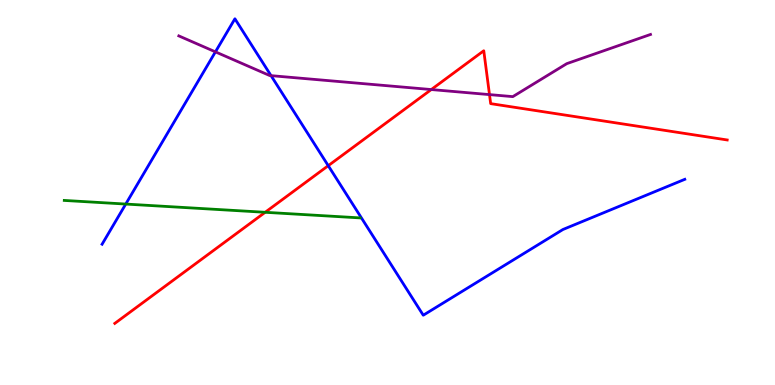[{'lines': ['blue', 'red'], 'intersections': [{'x': 4.24, 'y': 5.7}]}, {'lines': ['green', 'red'], 'intersections': [{'x': 3.42, 'y': 4.49}]}, {'lines': ['purple', 'red'], 'intersections': [{'x': 5.56, 'y': 7.67}, {'x': 6.32, 'y': 7.54}]}, {'lines': ['blue', 'green'], 'intersections': [{'x': 1.62, 'y': 4.7}]}, {'lines': ['blue', 'purple'], 'intersections': [{'x': 2.78, 'y': 8.65}, {'x': 3.5, 'y': 8.04}]}, {'lines': ['green', 'purple'], 'intersections': []}]